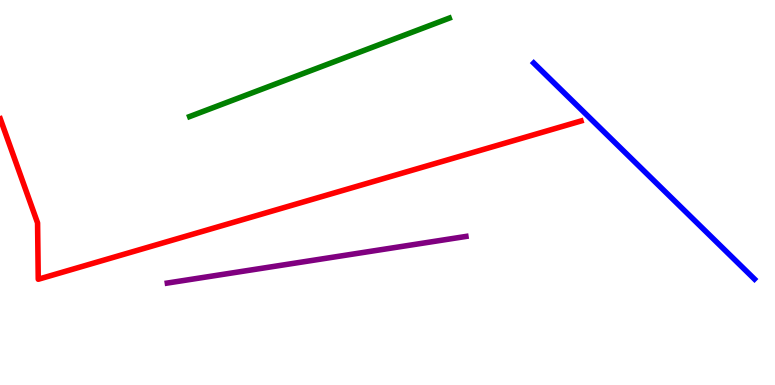[{'lines': ['blue', 'red'], 'intersections': []}, {'lines': ['green', 'red'], 'intersections': []}, {'lines': ['purple', 'red'], 'intersections': []}, {'lines': ['blue', 'green'], 'intersections': []}, {'lines': ['blue', 'purple'], 'intersections': []}, {'lines': ['green', 'purple'], 'intersections': []}]